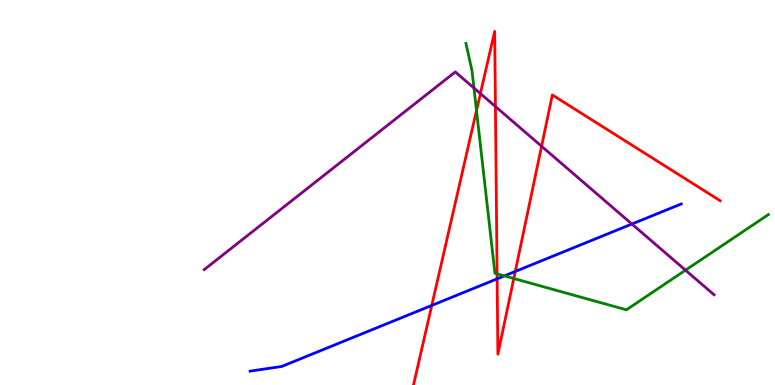[{'lines': ['blue', 'red'], 'intersections': [{'x': 5.57, 'y': 2.07}, {'x': 6.41, 'y': 2.76}, {'x': 6.65, 'y': 2.95}]}, {'lines': ['green', 'red'], 'intersections': [{'x': 6.15, 'y': 7.13}, {'x': 6.41, 'y': 2.89}, {'x': 6.63, 'y': 2.77}]}, {'lines': ['purple', 'red'], 'intersections': [{'x': 6.2, 'y': 7.57}, {'x': 6.39, 'y': 7.23}, {'x': 6.99, 'y': 6.2}]}, {'lines': ['blue', 'green'], 'intersections': [{'x': 6.51, 'y': 2.83}]}, {'lines': ['blue', 'purple'], 'intersections': [{'x': 8.15, 'y': 4.18}]}, {'lines': ['green', 'purple'], 'intersections': [{'x': 6.12, 'y': 7.71}, {'x': 8.85, 'y': 2.98}]}]